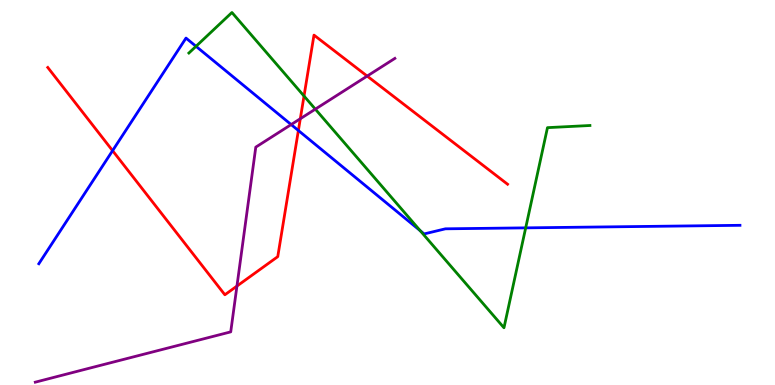[{'lines': ['blue', 'red'], 'intersections': [{'x': 1.45, 'y': 6.09}, {'x': 3.85, 'y': 6.61}]}, {'lines': ['green', 'red'], 'intersections': [{'x': 3.92, 'y': 7.51}]}, {'lines': ['purple', 'red'], 'intersections': [{'x': 3.06, 'y': 2.57}, {'x': 3.87, 'y': 6.92}, {'x': 4.74, 'y': 8.02}]}, {'lines': ['blue', 'green'], 'intersections': [{'x': 2.53, 'y': 8.8}, {'x': 5.42, 'y': 4.01}, {'x': 6.78, 'y': 4.08}]}, {'lines': ['blue', 'purple'], 'intersections': [{'x': 3.76, 'y': 6.76}]}, {'lines': ['green', 'purple'], 'intersections': [{'x': 4.07, 'y': 7.17}]}]